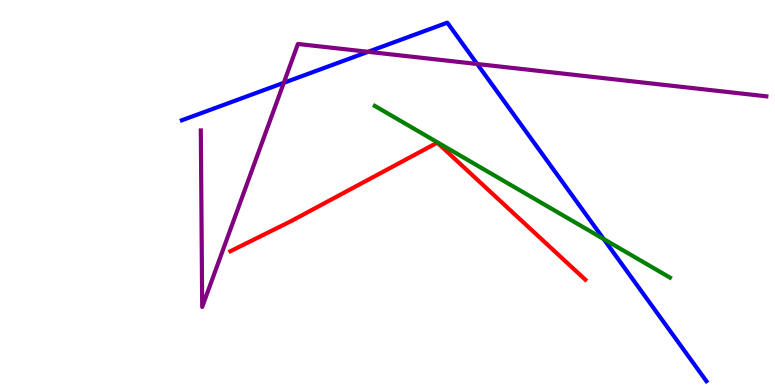[{'lines': ['blue', 'red'], 'intersections': []}, {'lines': ['green', 'red'], 'intersections': []}, {'lines': ['purple', 'red'], 'intersections': []}, {'lines': ['blue', 'green'], 'intersections': [{'x': 7.79, 'y': 3.79}]}, {'lines': ['blue', 'purple'], 'intersections': [{'x': 3.66, 'y': 7.85}, {'x': 4.75, 'y': 8.65}, {'x': 6.16, 'y': 8.34}]}, {'lines': ['green', 'purple'], 'intersections': []}]